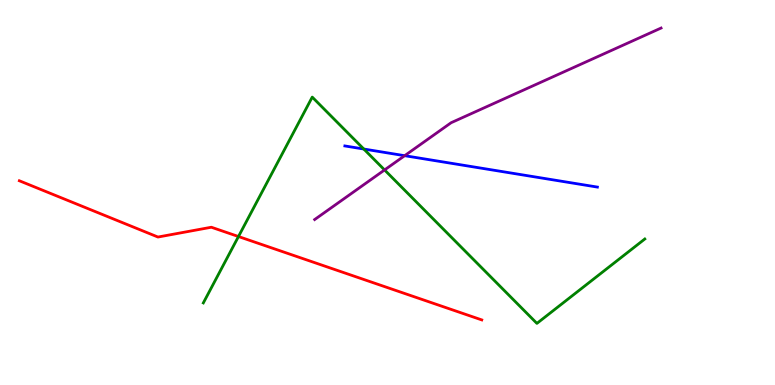[{'lines': ['blue', 'red'], 'intersections': []}, {'lines': ['green', 'red'], 'intersections': [{'x': 3.08, 'y': 3.86}]}, {'lines': ['purple', 'red'], 'intersections': []}, {'lines': ['blue', 'green'], 'intersections': [{'x': 4.69, 'y': 6.13}]}, {'lines': ['blue', 'purple'], 'intersections': [{'x': 5.22, 'y': 5.96}]}, {'lines': ['green', 'purple'], 'intersections': [{'x': 4.96, 'y': 5.59}]}]